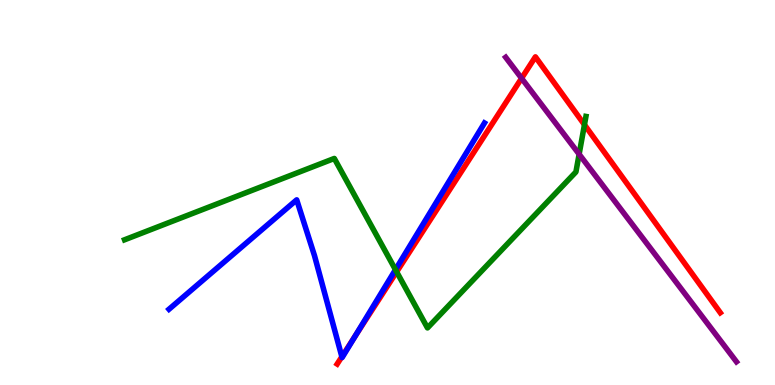[{'lines': ['blue', 'red'], 'intersections': [{'x': 4.41, 'y': 0.734}, {'x': 4.58, 'y': 1.25}]}, {'lines': ['green', 'red'], 'intersections': [{'x': 5.12, 'y': 2.94}, {'x': 7.54, 'y': 6.76}]}, {'lines': ['purple', 'red'], 'intersections': [{'x': 6.73, 'y': 7.97}]}, {'lines': ['blue', 'green'], 'intersections': [{'x': 5.1, 'y': 3.0}]}, {'lines': ['blue', 'purple'], 'intersections': []}, {'lines': ['green', 'purple'], 'intersections': [{'x': 7.47, 'y': 5.99}]}]